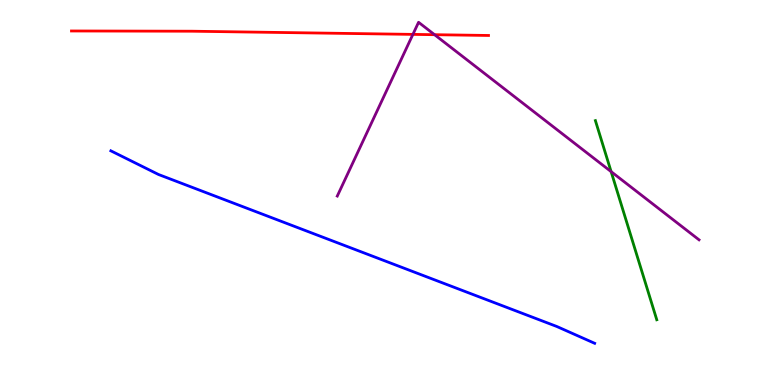[{'lines': ['blue', 'red'], 'intersections': []}, {'lines': ['green', 'red'], 'intersections': []}, {'lines': ['purple', 'red'], 'intersections': [{'x': 5.33, 'y': 9.11}, {'x': 5.61, 'y': 9.1}]}, {'lines': ['blue', 'green'], 'intersections': []}, {'lines': ['blue', 'purple'], 'intersections': []}, {'lines': ['green', 'purple'], 'intersections': [{'x': 7.89, 'y': 5.54}]}]